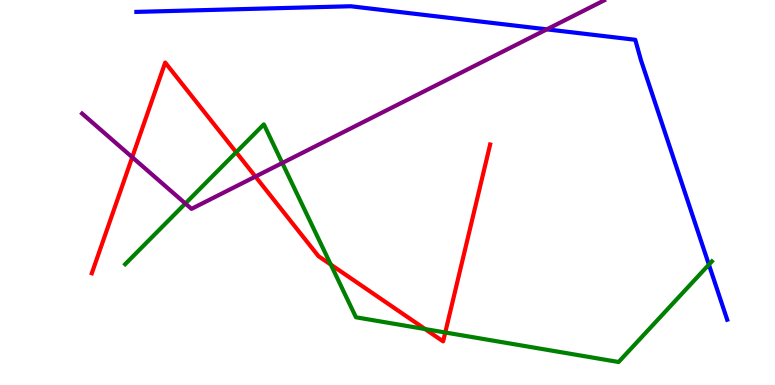[{'lines': ['blue', 'red'], 'intersections': []}, {'lines': ['green', 'red'], 'intersections': [{'x': 3.05, 'y': 6.05}, {'x': 4.27, 'y': 3.13}, {'x': 5.49, 'y': 1.45}, {'x': 5.75, 'y': 1.36}]}, {'lines': ['purple', 'red'], 'intersections': [{'x': 1.71, 'y': 5.92}, {'x': 3.3, 'y': 5.41}]}, {'lines': ['blue', 'green'], 'intersections': [{'x': 9.15, 'y': 3.13}]}, {'lines': ['blue', 'purple'], 'intersections': [{'x': 7.06, 'y': 9.24}]}, {'lines': ['green', 'purple'], 'intersections': [{'x': 2.39, 'y': 4.71}, {'x': 3.64, 'y': 5.77}]}]